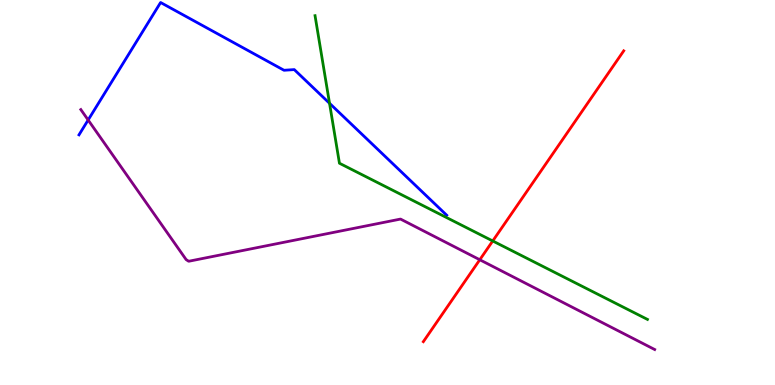[{'lines': ['blue', 'red'], 'intersections': []}, {'lines': ['green', 'red'], 'intersections': [{'x': 6.36, 'y': 3.74}]}, {'lines': ['purple', 'red'], 'intersections': [{'x': 6.19, 'y': 3.25}]}, {'lines': ['blue', 'green'], 'intersections': [{'x': 4.25, 'y': 7.32}]}, {'lines': ['blue', 'purple'], 'intersections': [{'x': 1.14, 'y': 6.88}]}, {'lines': ['green', 'purple'], 'intersections': []}]